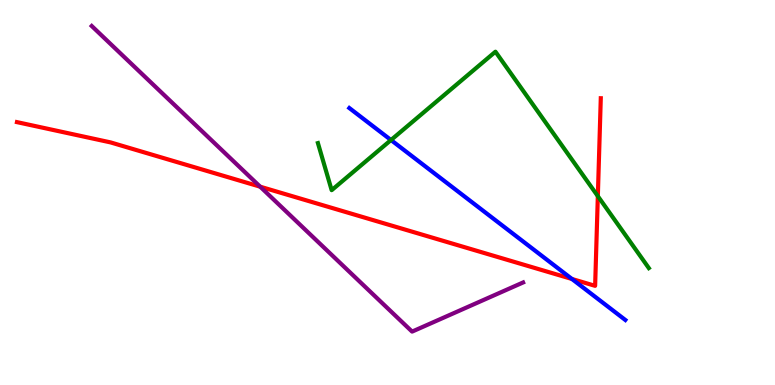[{'lines': ['blue', 'red'], 'intersections': [{'x': 7.38, 'y': 2.75}]}, {'lines': ['green', 'red'], 'intersections': [{'x': 7.71, 'y': 4.91}]}, {'lines': ['purple', 'red'], 'intersections': [{'x': 3.36, 'y': 5.15}]}, {'lines': ['blue', 'green'], 'intersections': [{'x': 5.05, 'y': 6.36}]}, {'lines': ['blue', 'purple'], 'intersections': []}, {'lines': ['green', 'purple'], 'intersections': []}]